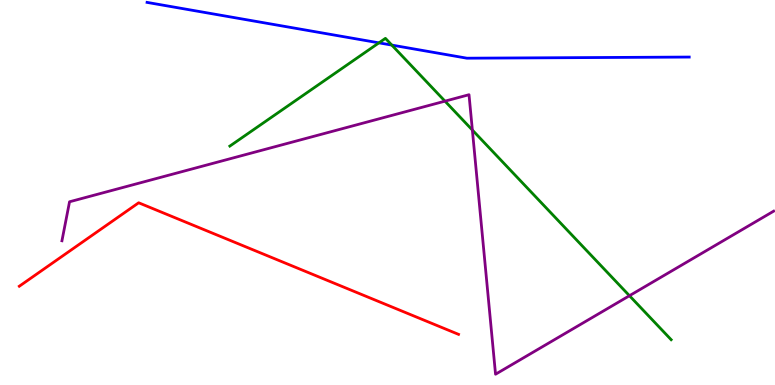[{'lines': ['blue', 'red'], 'intersections': []}, {'lines': ['green', 'red'], 'intersections': []}, {'lines': ['purple', 'red'], 'intersections': []}, {'lines': ['blue', 'green'], 'intersections': [{'x': 4.89, 'y': 8.89}, {'x': 5.06, 'y': 8.83}]}, {'lines': ['blue', 'purple'], 'intersections': []}, {'lines': ['green', 'purple'], 'intersections': [{'x': 5.74, 'y': 7.37}, {'x': 6.1, 'y': 6.62}, {'x': 8.12, 'y': 2.32}]}]